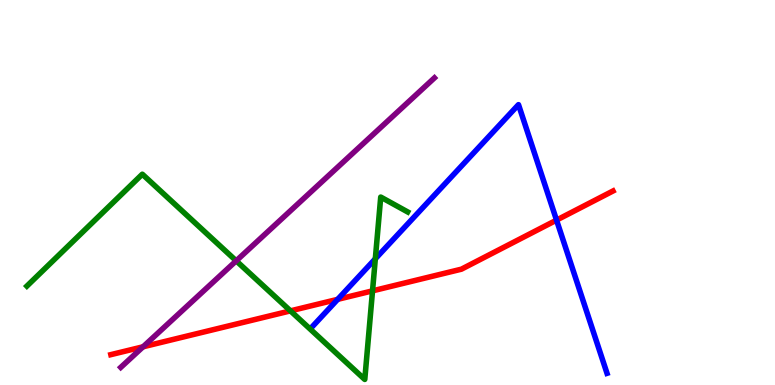[{'lines': ['blue', 'red'], 'intersections': [{'x': 4.36, 'y': 2.22}, {'x': 7.18, 'y': 4.28}]}, {'lines': ['green', 'red'], 'intersections': [{'x': 3.75, 'y': 1.93}, {'x': 4.81, 'y': 2.45}]}, {'lines': ['purple', 'red'], 'intersections': [{'x': 1.85, 'y': 0.992}]}, {'lines': ['blue', 'green'], 'intersections': [{'x': 4.84, 'y': 3.28}]}, {'lines': ['blue', 'purple'], 'intersections': []}, {'lines': ['green', 'purple'], 'intersections': [{'x': 3.05, 'y': 3.23}]}]